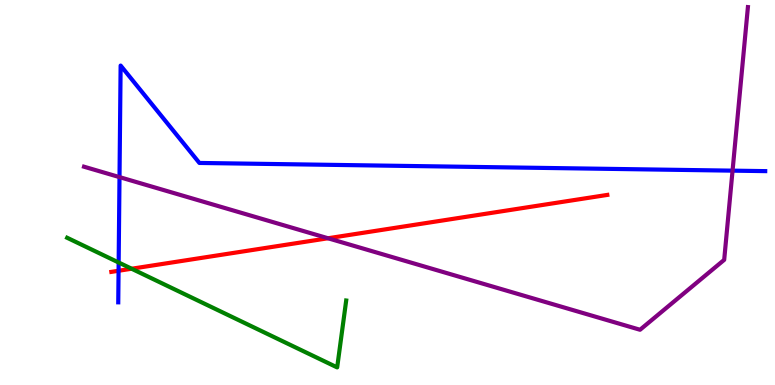[{'lines': ['blue', 'red'], 'intersections': [{'x': 1.53, 'y': 2.97}]}, {'lines': ['green', 'red'], 'intersections': [{'x': 1.7, 'y': 3.02}]}, {'lines': ['purple', 'red'], 'intersections': [{'x': 4.23, 'y': 3.81}]}, {'lines': ['blue', 'green'], 'intersections': [{'x': 1.53, 'y': 3.18}]}, {'lines': ['blue', 'purple'], 'intersections': [{'x': 1.54, 'y': 5.4}, {'x': 9.45, 'y': 5.57}]}, {'lines': ['green', 'purple'], 'intersections': []}]